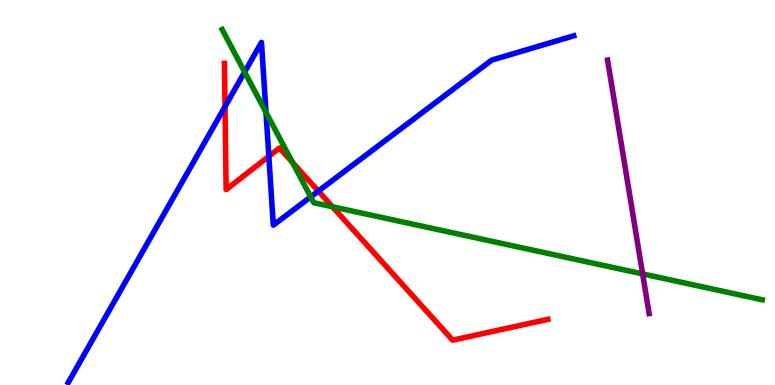[{'lines': ['blue', 'red'], 'intersections': [{'x': 2.9, 'y': 7.23}, {'x': 3.47, 'y': 5.94}, {'x': 4.11, 'y': 5.04}]}, {'lines': ['green', 'red'], 'intersections': [{'x': 3.77, 'y': 5.78}, {'x': 4.29, 'y': 4.63}]}, {'lines': ['purple', 'red'], 'intersections': []}, {'lines': ['blue', 'green'], 'intersections': [{'x': 3.16, 'y': 8.13}, {'x': 3.43, 'y': 7.08}, {'x': 4.01, 'y': 4.89}]}, {'lines': ['blue', 'purple'], 'intersections': []}, {'lines': ['green', 'purple'], 'intersections': [{'x': 8.29, 'y': 2.89}]}]